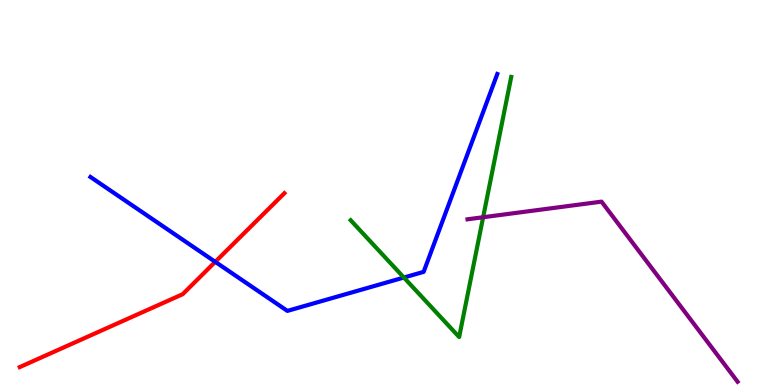[{'lines': ['blue', 'red'], 'intersections': [{'x': 2.78, 'y': 3.2}]}, {'lines': ['green', 'red'], 'intersections': []}, {'lines': ['purple', 'red'], 'intersections': []}, {'lines': ['blue', 'green'], 'intersections': [{'x': 5.21, 'y': 2.79}]}, {'lines': ['blue', 'purple'], 'intersections': []}, {'lines': ['green', 'purple'], 'intersections': [{'x': 6.23, 'y': 4.36}]}]